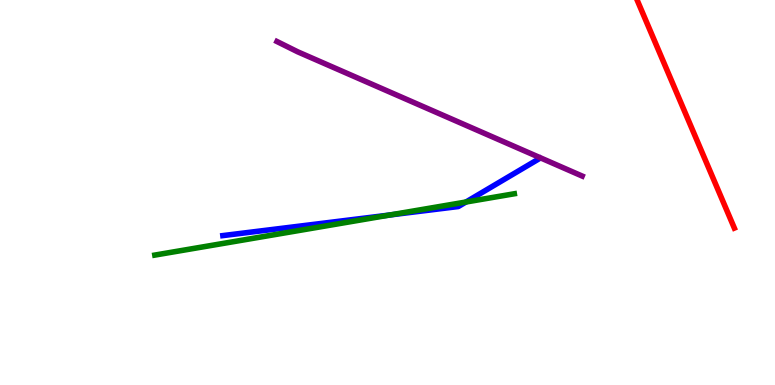[{'lines': ['blue', 'red'], 'intersections': []}, {'lines': ['green', 'red'], 'intersections': []}, {'lines': ['purple', 'red'], 'intersections': []}, {'lines': ['blue', 'green'], 'intersections': [{'x': 5.03, 'y': 4.42}, {'x': 6.01, 'y': 4.75}]}, {'lines': ['blue', 'purple'], 'intersections': []}, {'lines': ['green', 'purple'], 'intersections': []}]